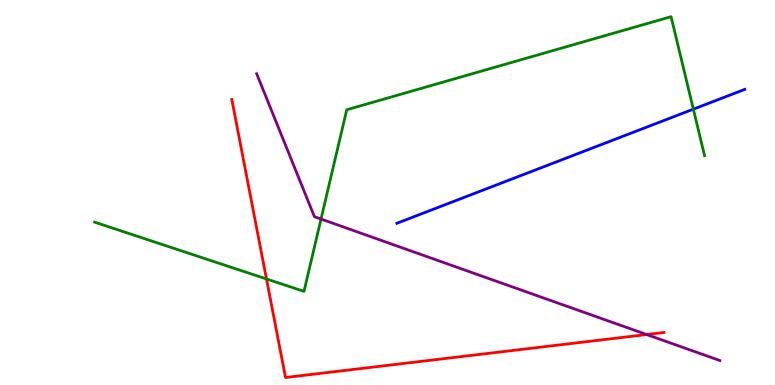[{'lines': ['blue', 'red'], 'intersections': []}, {'lines': ['green', 'red'], 'intersections': [{'x': 3.44, 'y': 2.75}]}, {'lines': ['purple', 'red'], 'intersections': [{'x': 8.34, 'y': 1.31}]}, {'lines': ['blue', 'green'], 'intersections': [{'x': 8.95, 'y': 7.16}]}, {'lines': ['blue', 'purple'], 'intersections': []}, {'lines': ['green', 'purple'], 'intersections': [{'x': 4.14, 'y': 4.31}]}]